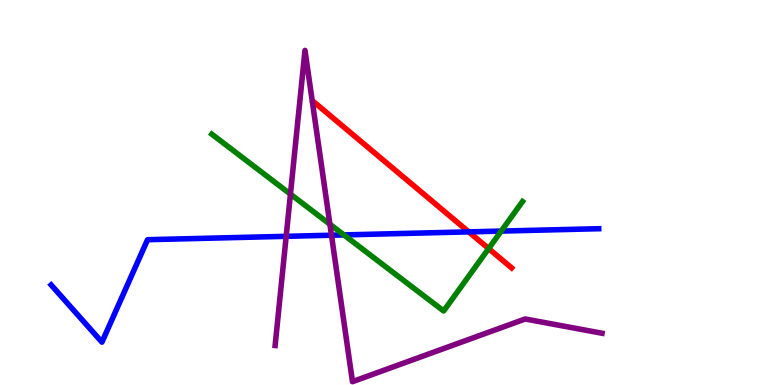[{'lines': ['blue', 'red'], 'intersections': [{'x': 6.05, 'y': 3.98}]}, {'lines': ['green', 'red'], 'intersections': [{'x': 6.3, 'y': 3.54}]}, {'lines': ['purple', 'red'], 'intersections': []}, {'lines': ['blue', 'green'], 'intersections': [{'x': 4.44, 'y': 3.9}, {'x': 6.47, 'y': 4.0}]}, {'lines': ['blue', 'purple'], 'intersections': [{'x': 3.69, 'y': 3.86}, {'x': 4.28, 'y': 3.89}]}, {'lines': ['green', 'purple'], 'intersections': [{'x': 3.75, 'y': 4.96}, {'x': 4.26, 'y': 4.18}]}]